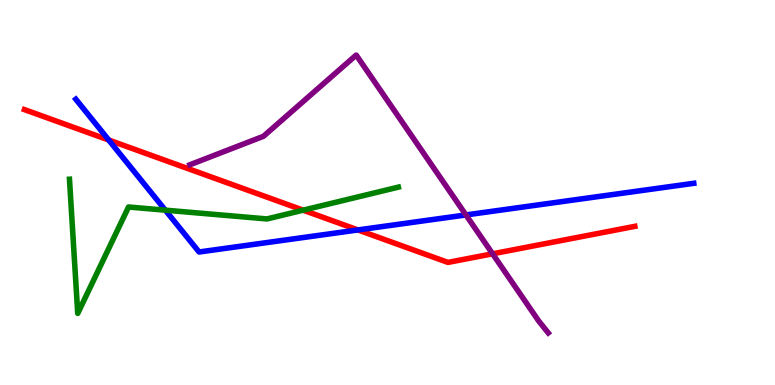[{'lines': ['blue', 'red'], 'intersections': [{'x': 1.4, 'y': 6.36}, {'x': 4.62, 'y': 4.03}]}, {'lines': ['green', 'red'], 'intersections': [{'x': 3.91, 'y': 4.54}]}, {'lines': ['purple', 'red'], 'intersections': [{'x': 6.36, 'y': 3.41}]}, {'lines': ['blue', 'green'], 'intersections': [{'x': 2.13, 'y': 4.54}]}, {'lines': ['blue', 'purple'], 'intersections': [{'x': 6.01, 'y': 4.42}]}, {'lines': ['green', 'purple'], 'intersections': []}]